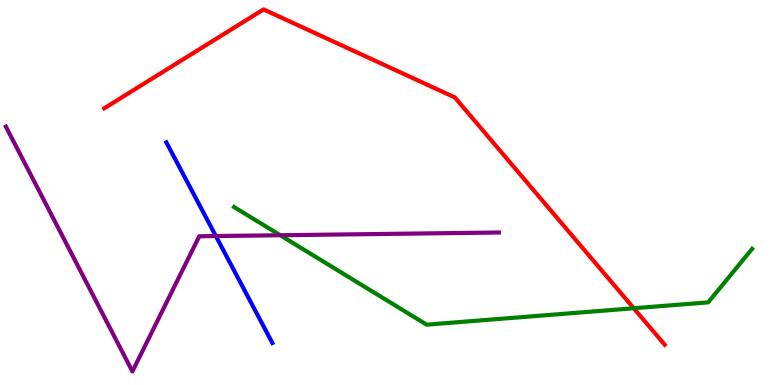[{'lines': ['blue', 'red'], 'intersections': []}, {'lines': ['green', 'red'], 'intersections': [{'x': 8.18, 'y': 1.99}]}, {'lines': ['purple', 'red'], 'intersections': []}, {'lines': ['blue', 'green'], 'intersections': []}, {'lines': ['blue', 'purple'], 'intersections': [{'x': 2.79, 'y': 3.87}]}, {'lines': ['green', 'purple'], 'intersections': [{'x': 3.62, 'y': 3.89}]}]